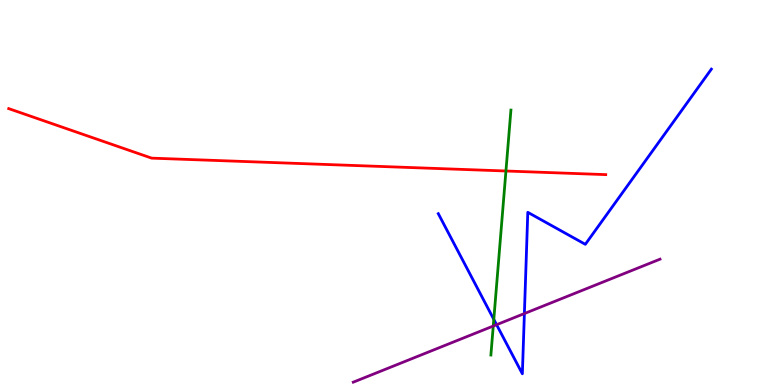[{'lines': ['blue', 'red'], 'intersections': []}, {'lines': ['green', 'red'], 'intersections': [{'x': 6.53, 'y': 5.56}]}, {'lines': ['purple', 'red'], 'intersections': []}, {'lines': ['blue', 'green'], 'intersections': [{'x': 6.37, 'y': 1.7}]}, {'lines': ['blue', 'purple'], 'intersections': [{'x': 6.41, 'y': 1.57}, {'x': 6.77, 'y': 1.86}]}, {'lines': ['green', 'purple'], 'intersections': [{'x': 6.36, 'y': 1.53}]}]